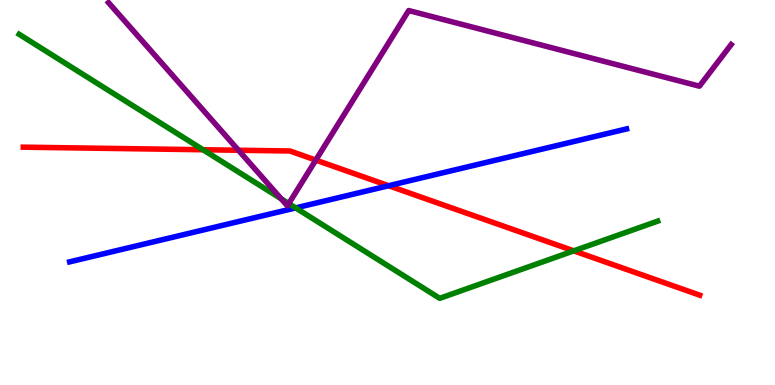[{'lines': ['blue', 'red'], 'intersections': [{'x': 5.01, 'y': 5.18}]}, {'lines': ['green', 'red'], 'intersections': [{'x': 2.62, 'y': 6.11}, {'x': 7.4, 'y': 3.48}]}, {'lines': ['purple', 'red'], 'intersections': [{'x': 3.08, 'y': 6.1}, {'x': 4.07, 'y': 5.84}]}, {'lines': ['blue', 'green'], 'intersections': [{'x': 3.82, 'y': 4.6}]}, {'lines': ['blue', 'purple'], 'intersections': []}, {'lines': ['green', 'purple'], 'intersections': [{'x': 3.63, 'y': 4.84}, {'x': 3.73, 'y': 4.71}]}]